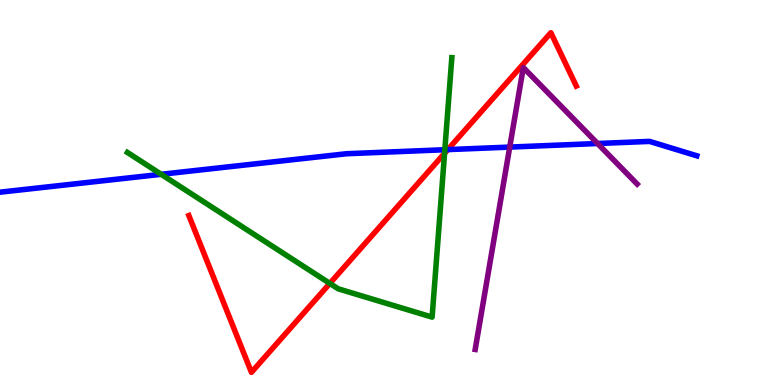[{'lines': ['blue', 'red'], 'intersections': [{'x': 5.78, 'y': 6.11}]}, {'lines': ['green', 'red'], 'intersections': [{'x': 4.26, 'y': 2.64}, {'x': 5.74, 'y': 6.02}]}, {'lines': ['purple', 'red'], 'intersections': []}, {'lines': ['blue', 'green'], 'intersections': [{'x': 2.08, 'y': 5.47}, {'x': 5.74, 'y': 6.11}]}, {'lines': ['blue', 'purple'], 'intersections': [{'x': 6.58, 'y': 6.18}, {'x': 7.71, 'y': 6.27}]}, {'lines': ['green', 'purple'], 'intersections': []}]